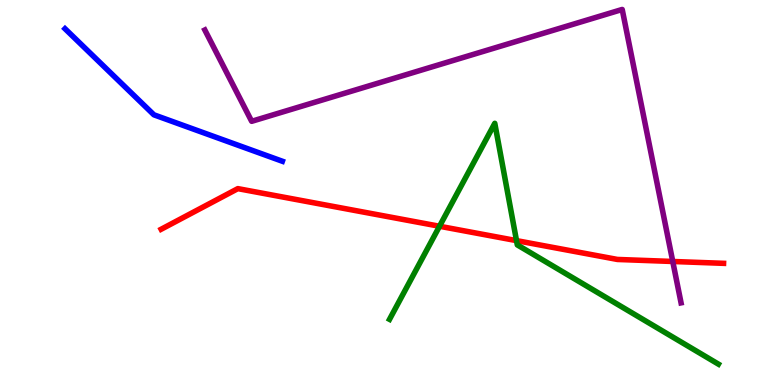[{'lines': ['blue', 'red'], 'intersections': []}, {'lines': ['green', 'red'], 'intersections': [{'x': 5.67, 'y': 4.12}, {'x': 6.66, 'y': 3.75}]}, {'lines': ['purple', 'red'], 'intersections': [{'x': 8.68, 'y': 3.21}]}, {'lines': ['blue', 'green'], 'intersections': []}, {'lines': ['blue', 'purple'], 'intersections': []}, {'lines': ['green', 'purple'], 'intersections': []}]